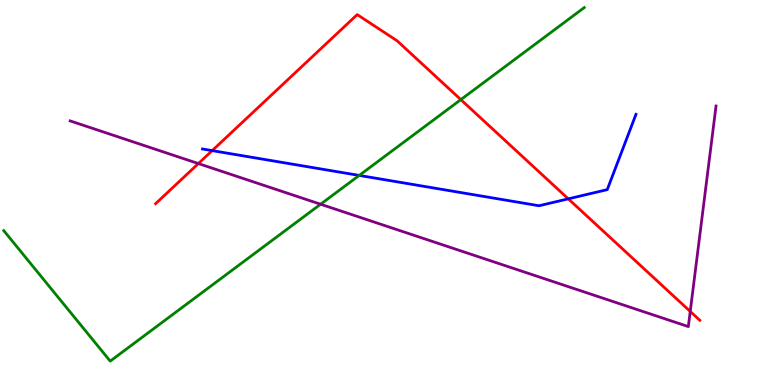[{'lines': ['blue', 'red'], 'intersections': [{'x': 2.74, 'y': 6.09}, {'x': 7.33, 'y': 4.84}]}, {'lines': ['green', 'red'], 'intersections': [{'x': 5.95, 'y': 7.41}]}, {'lines': ['purple', 'red'], 'intersections': [{'x': 2.56, 'y': 5.75}, {'x': 8.91, 'y': 1.91}]}, {'lines': ['blue', 'green'], 'intersections': [{'x': 4.64, 'y': 5.44}]}, {'lines': ['blue', 'purple'], 'intersections': []}, {'lines': ['green', 'purple'], 'intersections': [{'x': 4.14, 'y': 4.7}]}]